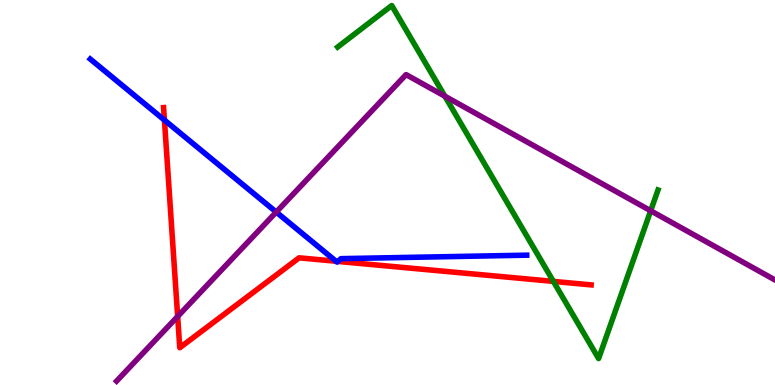[{'lines': ['blue', 'red'], 'intersections': [{'x': 2.12, 'y': 6.88}, {'x': 4.34, 'y': 3.21}, {'x': 4.36, 'y': 3.21}]}, {'lines': ['green', 'red'], 'intersections': [{'x': 7.14, 'y': 2.69}]}, {'lines': ['purple', 'red'], 'intersections': [{'x': 2.29, 'y': 1.78}]}, {'lines': ['blue', 'green'], 'intersections': []}, {'lines': ['blue', 'purple'], 'intersections': [{'x': 3.56, 'y': 4.49}]}, {'lines': ['green', 'purple'], 'intersections': [{'x': 5.74, 'y': 7.5}, {'x': 8.4, 'y': 4.53}]}]